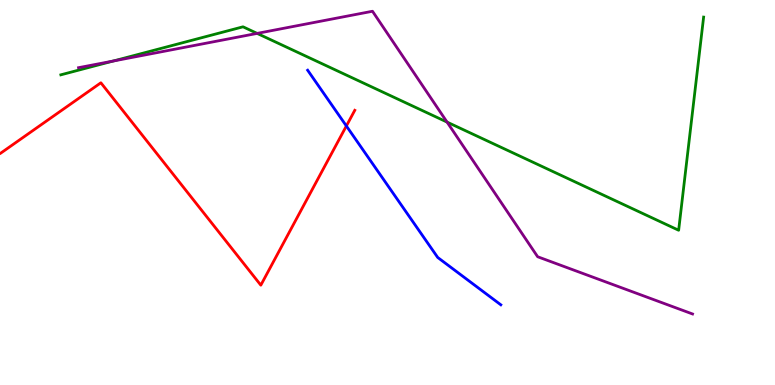[{'lines': ['blue', 'red'], 'intersections': [{'x': 4.47, 'y': 6.73}]}, {'lines': ['green', 'red'], 'intersections': []}, {'lines': ['purple', 'red'], 'intersections': []}, {'lines': ['blue', 'green'], 'intersections': []}, {'lines': ['blue', 'purple'], 'intersections': []}, {'lines': ['green', 'purple'], 'intersections': [{'x': 1.46, 'y': 8.41}, {'x': 3.32, 'y': 9.13}, {'x': 5.77, 'y': 6.83}]}]